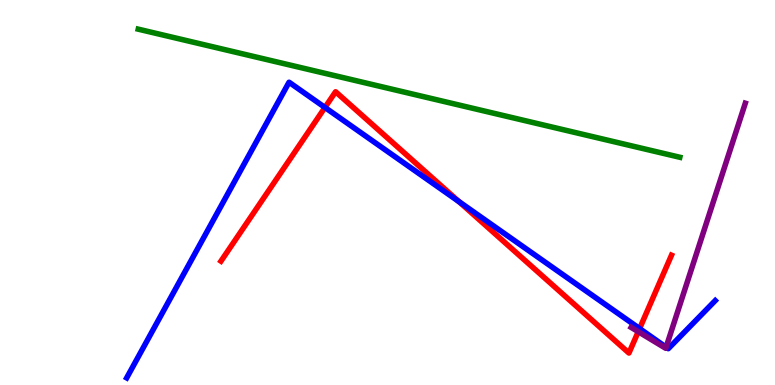[{'lines': ['blue', 'red'], 'intersections': [{'x': 4.19, 'y': 7.21}, {'x': 5.92, 'y': 4.76}, {'x': 8.25, 'y': 1.47}]}, {'lines': ['green', 'red'], 'intersections': []}, {'lines': ['purple', 'red'], 'intersections': [{'x': 8.24, 'y': 1.38}]}, {'lines': ['blue', 'green'], 'intersections': []}, {'lines': ['blue', 'purple'], 'intersections': [{'x': 8.6, 'y': 0.982}]}, {'lines': ['green', 'purple'], 'intersections': []}]